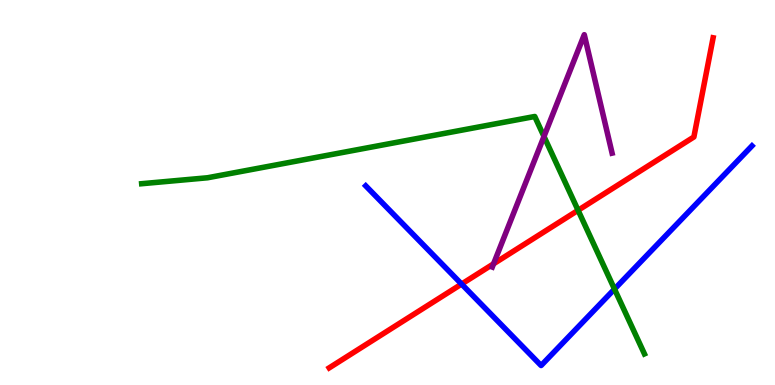[{'lines': ['blue', 'red'], 'intersections': [{'x': 5.96, 'y': 2.62}]}, {'lines': ['green', 'red'], 'intersections': [{'x': 7.46, 'y': 4.54}]}, {'lines': ['purple', 'red'], 'intersections': [{'x': 6.37, 'y': 3.15}]}, {'lines': ['blue', 'green'], 'intersections': [{'x': 7.93, 'y': 2.49}]}, {'lines': ['blue', 'purple'], 'intersections': []}, {'lines': ['green', 'purple'], 'intersections': [{'x': 7.02, 'y': 6.46}]}]